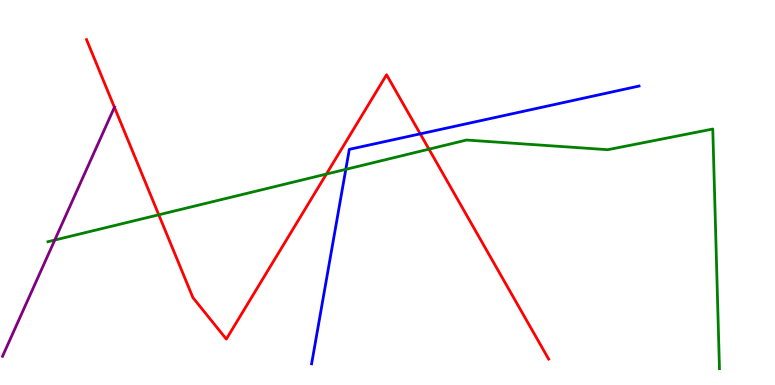[{'lines': ['blue', 'red'], 'intersections': [{'x': 5.42, 'y': 6.52}]}, {'lines': ['green', 'red'], 'intersections': [{'x': 2.05, 'y': 4.42}, {'x': 4.21, 'y': 5.48}, {'x': 5.54, 'y': 6.13}]}, {'lines': ['purple', 'red'], 'intersections': [{'x': 1.48, 'y': 7.21}]}, {'lines': ['blue', 'green'], 'intersections': [{'x': 4.46, 'y': 5.6}]}, {'lines': ['blue', 'purple'], 'intersections': []}, {'lines': ['green', 'purple'], 'intersections': [{'x': 0.707, 'y': 3.76}]}]